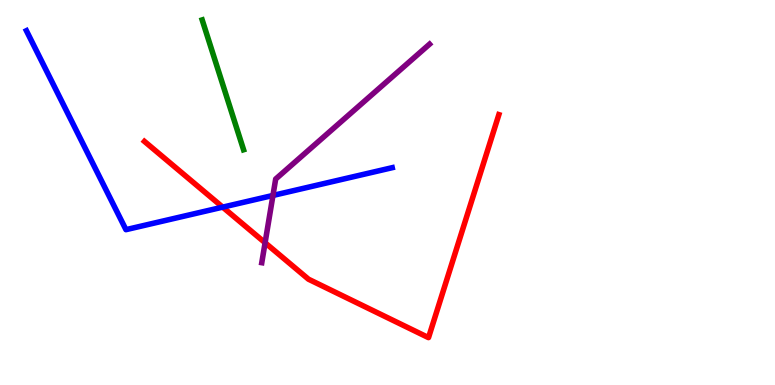[{'lines': ['blue', 'red'], 'intersections': [{'x': 2.87, 'y': 4.62}]}, {'lines': ['green', 'red'], 'intersections': []}, {'lines': ['purple', 'red'], 'intersections': [{'x': 3.42, 'y': 3.69}]}, {'lines': ['blue', 'green'], 'intersections': []}, {'lines': ['blue', 'purple'], 'intersections': [{'x': 3.52, 'y': 4.92}]}, {'lines': ['green', 'purple'], 'intersections': []}]